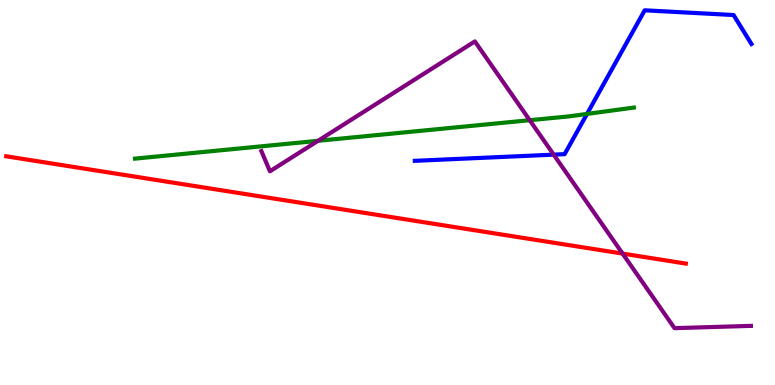[{'lines': ['blue', 'red'], 'intersections': []}, {'lines': ['green', 'red'], 'intersections': []}, {'lines': ['purple', 'red'], 'intersections': [{'x': 8.03, 'y': 3.41}]}, {'lines': ['blue', 'green'], 'intersections': [{'x': 7.57, 'y': 7.04}]}, {'lines': ['blue', 'purple'], 'intersections': [{'x': 7.14, 'y': 5.98}]}, {'lines': ['green', 'purple'], 'intersections': [{'x': 4.1, 'y': 6.34}, {'x': 6.84, 'y': 6.88}]}]